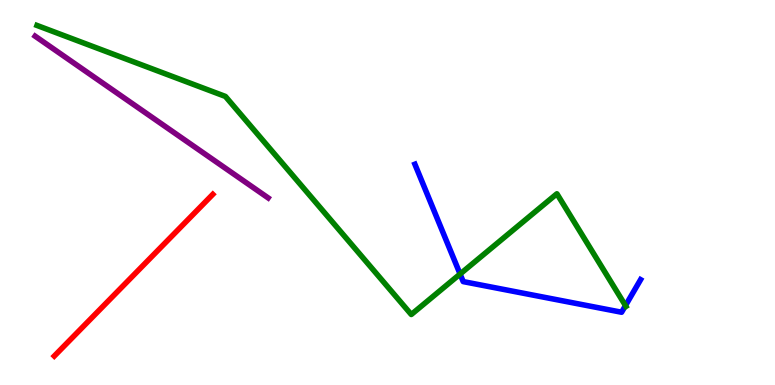[{'lines': ['blue', 'red'], 'intersections': []}, {'lines': ['green', 'red'], 'intersections': []}, {'lines': ['purple', 'red'], 'intersections': []}, {'lines': ['blue', 'green'], 'intersections': [{'x': 5.94, 'y': 2.88}, {'x': 8.07, 'y': 2.06}]}, {'lines': ['blue', 'purple'], 'intersections': []}, {'lines': ['green', 'purple'], 'intersections': []}]